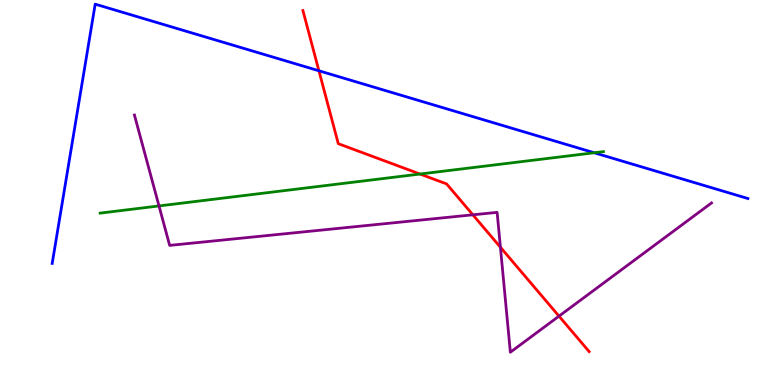[{'lines': ['blue', 'red'], 'intersections': [{'x': 4.12, 'y': 8.16}]}, {'lines': ['green', 'red'], 'intersections': [{'x': 5.42, 'y': 5.48}]}, {'lines': ['purple', 'red'], 'intersections': [{'x': 6.1, 'y': 4.42}, {'x': 6.46, 'y': 3.58}, {'x': 7.21, 'y': 1.79}]}, {'lines': ['blue', 'green'], 'intersections': [{'x': 7.67, 'y': 6.03}]}, {'lines': ['blue', 'purple'], 'intersections': []}, {'lines': ['green', 'purple'], 'intersections': [{'x': 2.05, 'y': 4.65}]}]